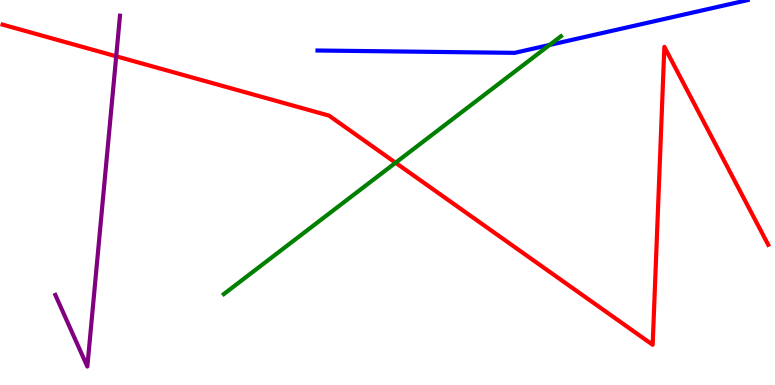[{'lines': ['blue', 'red'], 'intersections': []}, {'lines': ['green', 'red'], 'intersections': [{'x': 5.1, 'y': 5.77}]}, {'lines': ['purple', 'red'], 'intersections': [{'x': 1.5, 'y': 8.54}]}, {'lines': ['blue', 'green'], 'intersections': [{'x': 7.09, 'y': 8.83}]}, {'lines': ['blue', 'purple'], 'intersections': []}, {'lines': ['green', 'purple'], 'intersections': []}]